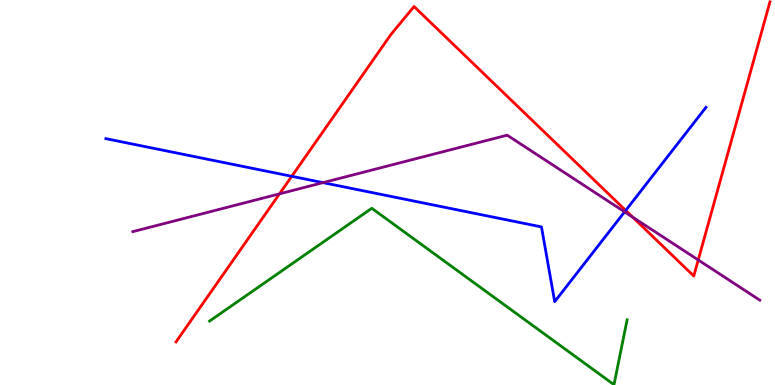[{'lines': ['blue', 'red'], 'intersections': [{'x': 3.76, 'y': 5.42}, {'x': 8.07, 'y': 4.53}]}, {'lines': ['green', 'red'], 'intersections': []}, {'lines': ['purple', 'red'], 'intersections': [{'x': 3.61, 'y': 4.97}, {'x': 8.16, 'y': 4.36}, {'x': 9.01, 'y': 3.25}]}, {'lines': ['blue', 'green'], 'intersections': []}, {'lines': ['blue', 'purple'], 'intersections': [{'x': 4.17, 'y': 5.26}, {'x': 8.06, 'y': 4.5}]}, {'lines': ['green', 'purple'], 'intersections': []}]